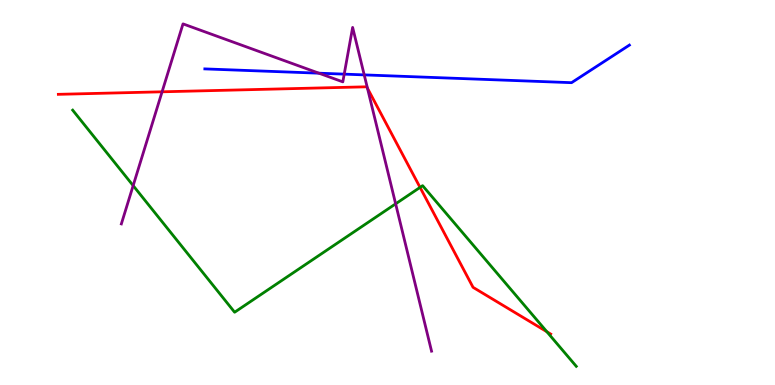[{'lines': ['blue', 'red'], 'intersections': []}, {'lines': ['green', 'red'], 'intersections': [{'x': 5.42, 'y': 5.13}, {'x': 7.06, 'y': 1.38}]}, {'lines': ['purple', 'red'], 'intersections': [{'x': 2.09, 'y': 7.62}, {'x': 4.74, 'y': 7.71}]}, {'lines': ['blue', 'green'], 'intersections': []}, {'lines': ['blue', 'purple'], 'intersections': [{'x': 4.11, 'y': 8.1}, {'x': 4.44, 'y': 8.07}, {'x': 4.7, 'y': 8.05}]}, {'lines': ['green', 'purple'], 'intersections': [{'x': 1.72, 'y': 5.18}, {'x': 5.11, 'y': 4.71}]}]